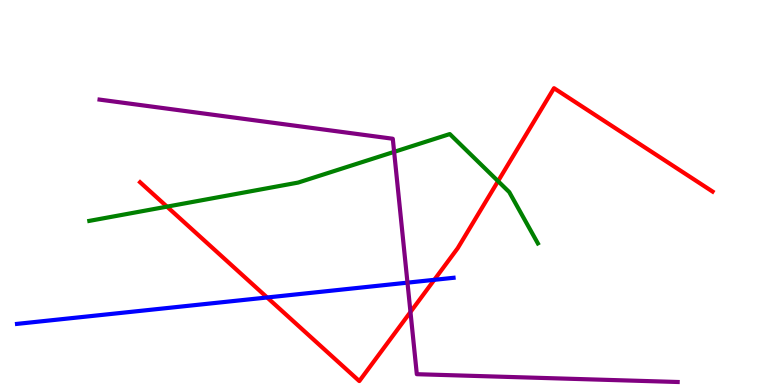[{'lines': ['blue', 'red'], 'intersections': [{'x': 3.45, 'y': 2.27}, {'x': 5.6, 'y': 2.73}]}, {'lines': ['green', 'red'], 'intersections': [{'x': 2.15, 'y': 4.63}, {'x': 6.43, 'y': 5.29}]}, {'lines': ['purple', 'red'], 'intersections': [{'x': 5.3, 'y': 1.9}]}, {'lines': ['blue', 'green'], 'intersections': []}, {'lines': ['blue', 'purple'], 'intersections': [{'x': 5.26, 'y': 2.66}]}, {'lines': ['green', 'purple'], 'intersections': [{'x': 5.09, 'y': 6.06}]}]